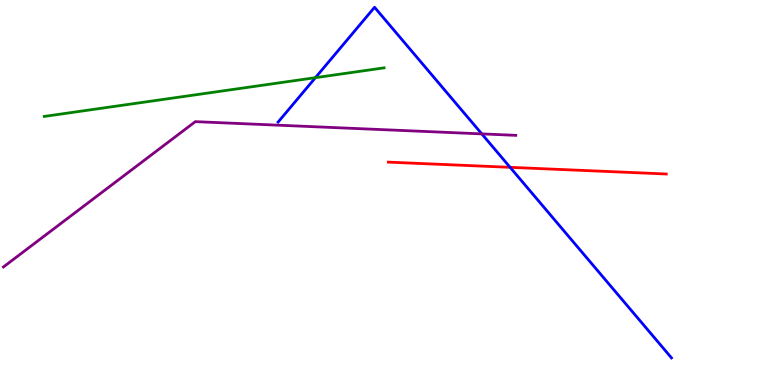[{'lines': ['blue', 'red'], 'intersections': [{'x': 6.58, 'y': 5.65}]}, {'lines': ['green', 'red'], 'intersections': []}, {'lines': ['purple', 'red'], 'intersections': []}, {'lines': ['blue', 'green'], 'intersections': [{'x': 4.07, 'y': 7.98}]}, {'lines': ['blue', 'purple'], 'intersections': [{'x': 6.22, 'y': 6.52}]}, {'lines': ['green', 'purple'], 'intersections': []}]